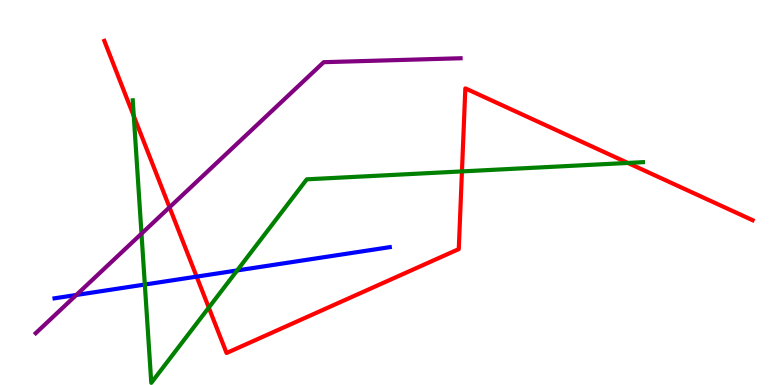[{'lines': ['blue', 'red'], 'intersections': [{'x': 2.54, 'y': 2.81}]}, {'lines': ['green', 'red'], 'intersections': [{'x': 1.73, 'y': 6.98}, {'x': 2.69, 'y': 2.01}, {'x': 5.96, 'y': 5.55}, {'x': 8.1, 'y': 5.77}]}, {'lines': ['purple', 'red'], 'intersections': [{'x': 2.19, 'y': 4.62}]}, {'lines': ['blue', 'green'], 'intersections': [{'x': 1.87, 'y': 2.61}, {'x': 3.06, 'y': 2.98}]}, {'lines': ['blue', 'purple'], 'intersections': [{'x': 0.985, 'y': 2.34}]}, {'lines': ['green', 'purple'], 'intersections': [{'x': 1.83, 'y': 3.93}]}]